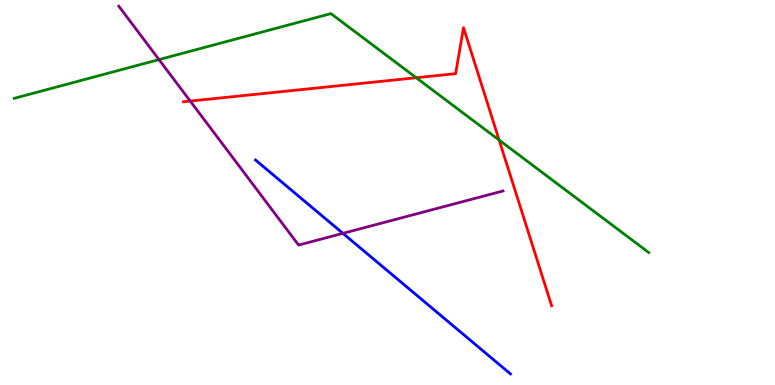[{'lines': ['blue', 'red'], 'intersections': []}, {'lines': ['green', 'red'], 'intersections': [{'x': 5.37, 'y': 7.98}, {'x': 6.44, 'y': 6.36}]}, {'lines': ['purple', 'red'], 'intersections': [{'x': 2.45, 'y': 7.37}]}, {'lines': ['blue', 'green'], 'intersections': []}, {'lines': ['blue', 'purple'], 'intersections': [{'x': 4.42, 'y': 3.94}]}, {'lines': ['green', 'purple'], 'intersections': [{'x': 2.05, 'y': 8.45}]}]